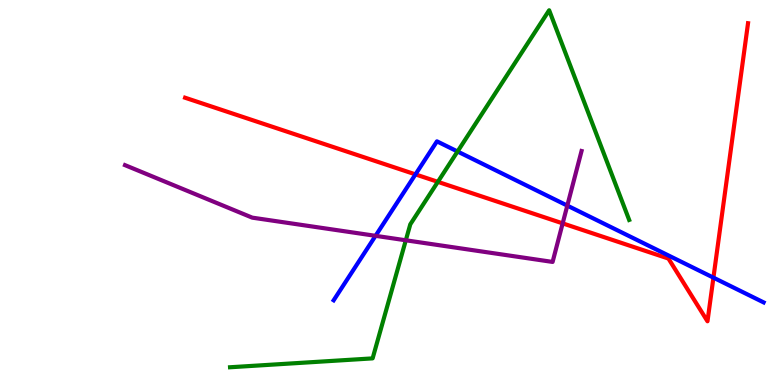[{'lines': ['blue', 'red'], 'intersections': [{'x': 5.36, 'y': 5.47}, {'x': 9.21, 'y': 2.79}]}, {'lines': ['green', 'red'], 'intersections': [{'x': 5.65, 'y': 5.28}]}, {'lines': ['purple', 'red'], 'intersections': [{'x': 7.26, 'y': 4.2}]}, {'lines': ['blue', 'green'], 'intersections': [{'x': 5.9, 'y': 6.07}]}, {'lines': ['blue', 'purple'], 'intersections': [{'x': 4.85, 'y': 3.87}, {'x': 7.32, 'y': 4.66}]}, {'lines': ['green', 'purple'], 'intersections': [{'x': 5.24, 'y': 3.76}]}]